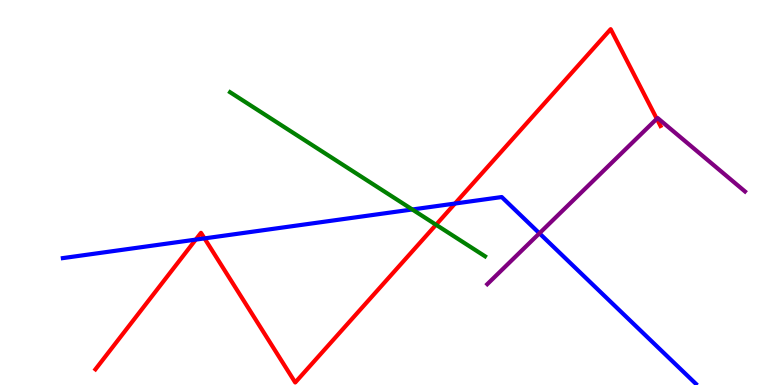[{'lines': ['blue', 'red'], 'intersections': [{'x': 2.53, 'y': 3.78}, {'x': 2.64, 'y': 3.81}, {'x': 5.87, 'y': 4.71}]}, {'lines': ['green', 'red'], 'intersections': [{'x': 5.63, 'y': 4.16}]}, {'lines': ['purple', 'red'], 'intersections': [{'x': 8.47, 'y': 6.91}]}, {'lines': ['blue', 'green'], 'intersections': [{'x': 5.32, 'y': 4.56}]}, {'lines': ['blue', 'purple'], 'intersections': [{'x': 6.96, 'y': 3.94}]}, {'lines': ['green', 'purple'], 'intersections': []}]